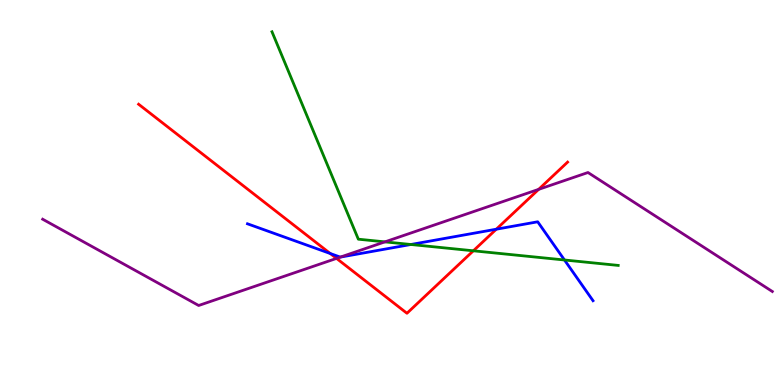[{'lines': ['blue', 'red'], 'intersections': [{'x': 4.26, 'y': 3.42}, {'x': 6.4, 'y': 4.05}]}, {'lines': ['green', 'red'], 'intersections': [{'x': 6.11, 'y': 3.49}]}, {'lines': ['purple', 'red'], 'intersections': [{'x': 4.34, 'y': 3.29}, {'x': 6.95, 'y': 5.08}]}, {'lines': ['blue', 'green'], 'intersections': [{'x': 5.3, 'y': 3.65}, {'x': 7.28, 'y': 3.25}]}, {'lines': ['blue', 'purple'], 'intersections': [{'x': 4.39, 'y': 3.32}]}, {'lines': ['green', 'purple'], 'intersections': [{'x': 4.97, 'y': 3.72}]}]